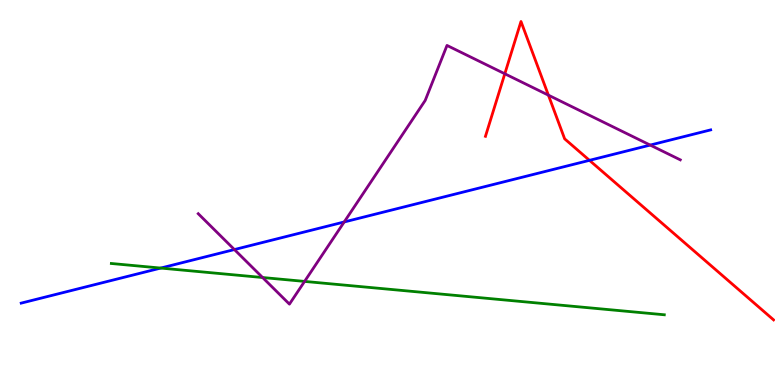[{'lines': ['blue', 'red'], 'intersections': [{'x': 7.61, 'y': 5.84}]}, {'lines': ['green', 'red'], 'intersections': []}, {'lines': ['purple', 'red'], 'intersections': [{'x': 6.51, 'y': 8.08}, {'x': 7.08, 'y': 7.53}]}, {'lines': ['blue', 'green'], 'intersections': [{'x': 2.07, 'y': 3.04}]}, {'lines': ['blue', 'purple'], 'intersections': [{'x': 3.02, 'y': 3.52}, {'x': 4.44, 'y': 4.23}, {'x': 8.39, 'y': 6.23}]}, {'lines': ['green', 'purple'], 'intersections': [{'x': 3.39, 'y': 2.79}, {'x': 3.93, 'y': 2.69}]}]